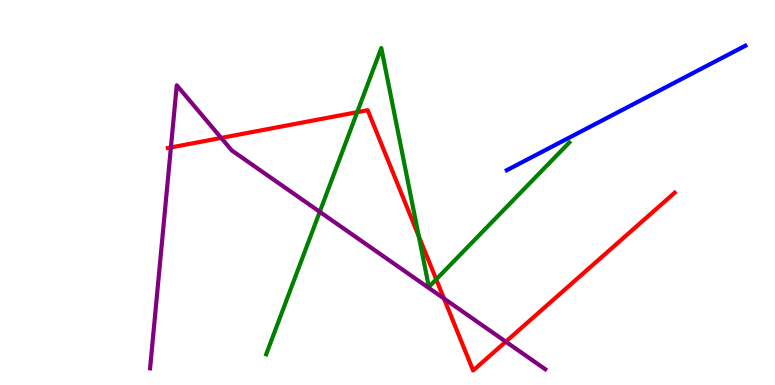[{'lines': ['blue', 'red'], 'intersections': []}, {'lines': ['green', 'red'], 'intersections': [{'x': 4.61, 'y': 7.09}, {'x': 5.4, 'y': 3.86}, {'x': 5.63, 'y': 2.74}]}, {'lines': ['purple', 'red'], 'intersections': [{'x': 2.21, 'y': 6.17}, {'x': 2.85, 'y': 6.42}, {'x': 5.73, 'y': 2.25}, {'x': 6.53, 'y': 1.13}]}, {'lines': ['blue', 'green'], 'intersections': []}, {'lines': ['blue', 'purple'], 'intersections': []}, {'lines': ['green', 'purple'], 'intersections': [{'x': 4.13, 'y': 4.5}]}]